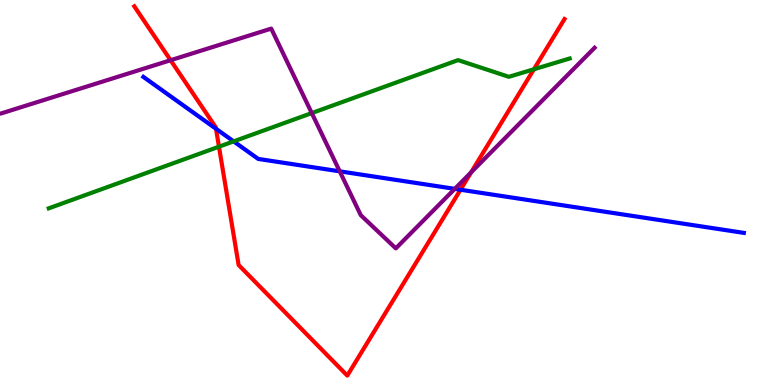[{'lines': ['blue', 'red'], 'intersections': [{'x': 2.79, 'y': 6.66}, {'x': 5.94, 'y': 5.07}]}, {'lines': ['green', 'red'], 'intersections': [{'x': 2.83, 'y': 6.19}, {'x': 6.89, 'y': 8.2}]}, {'lines': ['purple', 'red'], 'intersections': [{'x': 2.2, 'y': 8.44}, {'x': 6.08, 'y': 5.52}]}, {'lines': ['blue', 'green'], 'intersections': [{'x': 3.01, 'y': 6.33}]}, {'lines': ['blue', 'purple'], 'intersections': [{'x': 4.38, 'y': 5.55}, {'x': 5.87, 'y': 5.09}]}, {'lines': ['green', 'purple'], 'intersections': [{'x': 4.02, 'y': 7.06}]}]